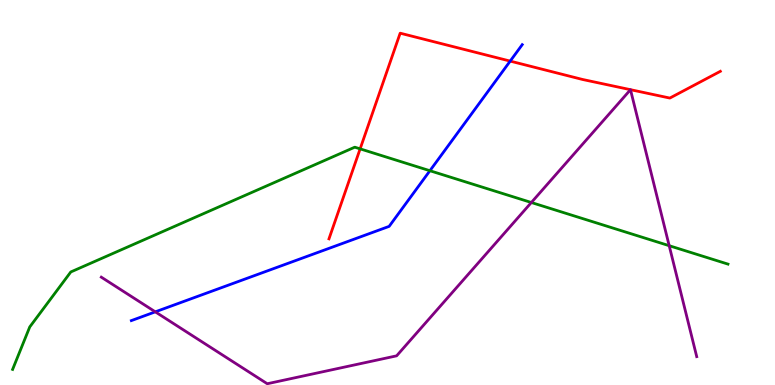[{'lines': ['blue', 'red'], 'intersections': [{'x': 6.58, 'y': 8.41}]}, {'lines': ['green', 'red'], 'intersections': [{'x': 4.65, 'y': 6.13}]}, {'lines': ['purple', 'red'], 'intersections': []}, {'lines': ['blue', 'green'], 'intersections': [{'x': 5.55, 'y': 5.57}]}, {'lines': ['blue', 'purple'], 'intersections': [{'x': 2.0, 'y': 1.9}]}, {'lines': ['green', 'purple'], 'intersections': [{'x': 6.86, 'y': 4.74}, {'x': 8.63, 'y': 3.62}]}]